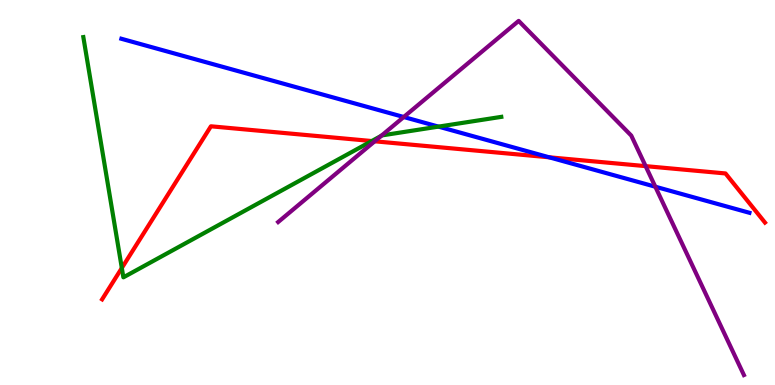[{'lines': ['blue', 'red'], 'intersections': [{'x': 7.09, 'y': 5.91}]}, {'lines': ['green', 'red'], 'intersections': [{'x': 1.57, 'y': 3.04}, {'x': 4.8, 'y': 6.34}]}, {'lines': ['purple', 'red'], 'intersections': [{'x': 4.83, 'y': 6.33}, {'x': 8.33, 'y': 5.68}]}, {'lines': ['blue', 'green'], 'intersections': [{'x': 5.66, 'y': 6.71}]}, {'lines': ['blue', 'purple'], 'intersections': [{'x': 5.21, 'y': 6.96}, {'x': 8.46, 'y': 5.15}]}, {'lines': ['green', 'purple'], 'intersections': [{'x': 4.92, 'y': 6.47}]}]